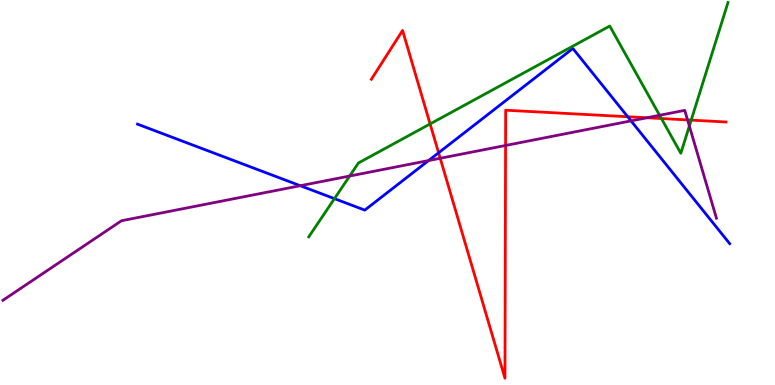[{'lines': ['blue', 'red'], 'intersections': [{'x': 5.66, 'y': 6.03}, {'x': 8.1, 'y': 6.97}]}, {'lines': ['green', 'red'], 'intersections': [{'x': 5.55, 'y': 6.78}, {'x': 8.53, 'y': 6.92}, {'x': 8.92, 'y': 6.88}]}, {'lines': ['purple', 'red'], 'intersections': [{'x': 5.68, 'y': 5.89}, {'x': 6.52, 'y': 6.22}, {'x': 8.35, 'y': 6.94}, {'x': 8.87, 'y': 6.88}]}, {'lines': ['blue', 'green'], 'intersections': [{'x': 4.32, 'y': 4.84}]}, {'lines': ['blue', 'purple'], 'intersections': [{'x': 3.87, 'y': 5.18}, {'x': 5.53, 'y': 5.83}, {'x': 8.14, 'y': 6.86}]}, {'lines': ['green', 'purple'], 'intersections': [{'x': 4.51, 'y': 5.43}, {'x': 8.51, 'y': 7.01}, {'x': 8.89, 'y': 6.73}]}]